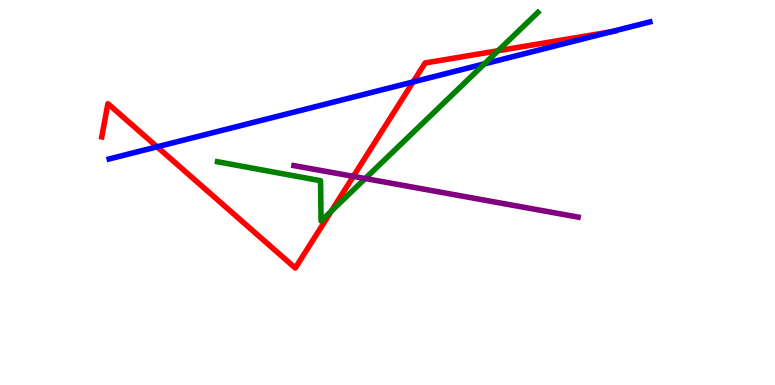[{'lines': ['blue', 'red'], 'intersections': [{'x': 2.03, 'y': 6.19}, {'x': 5.33, 'y': 7.87}, {'x': 7.88, 'y': 9.17}]}, {'lines': ['green', 'red'], 'intersections': [{'x': 4.28, 'y': 4.52}, {'x': 6.43, 'y': 8.68}]}, {'lines': ['purple', 'red'], 'intersections': [{'x': 4.56, 'y': 5.42}]}, {'lines': ['blue', 'green'], 'intersections': [{'x': 6.25, 'y': 8.34}]}, {'lines': ['blue', 'purple'], 'intersections': []}, {'lines': ['green', 'purple'], 'intersections': [{'x': 4.71, 'y': 5.36}]}]